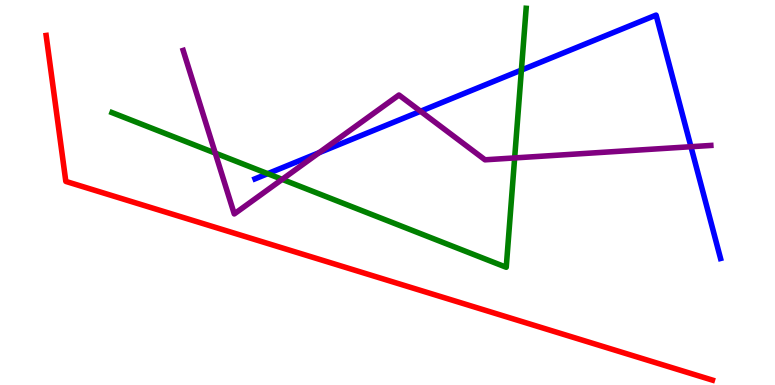[{'lines': ['blue', 'red'], 'intersections': []}, {'lines': ['green', 'red'], 'intersections': []}, {'lines': ['purple', 'red'], 'intersections': []}, {'lines': ['blue', 'green'], 'intersections': [{'x': 3.45, 'y': 5.49}, {'x': 6.73, 'y': 8.18}]}, {'lines': ['blue', 'purple'], 'intersections': [{'x': 4.12, 'y': 6.03}, {'x': 5.43, 'y': 7.11}, {'x': 8.92, 'y': 6.19}]}, {'lines': ['green', 'purple'], 'intersections': [{'x': 2.78, 'y': 6.02}, {'x': 3.64, 'y': 5.34}, {'x': 6.64, 'y': 5.9}]}]